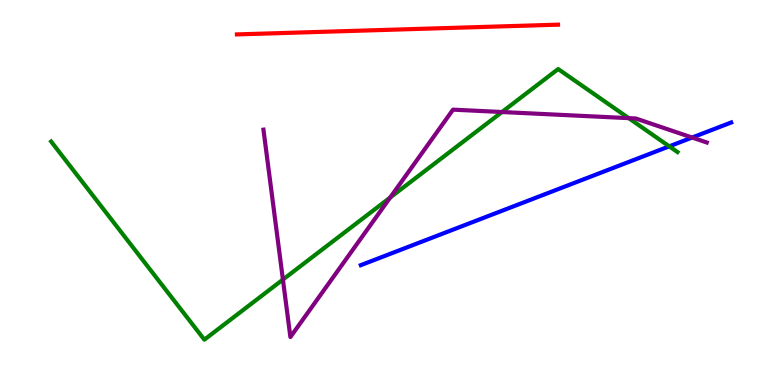[{'lines': ['blue', 'red'], 'intersections': []}, {'lines': ['green', 'red'], 'intersections': []}, {'lines': ['purple', 'red'], 'intersections': []}, {'lines': ['blue', 'green'], 'intersections': [{'x': 8.64, 'y': 6.2}]}, {'lines': ['blue', 'purple'], 'intersections': [{'x': 8.93, 'y': 6.43}]}, {'lines': ['green', 'purple'], 'intersections': [{'x': 3.65, 'y': 2.74}, {'x': 5.03, 'y': 4.87}, {'x': 6.48, 'y': 7.09}, {'x': 8.11, 'y': 6.93}]}]